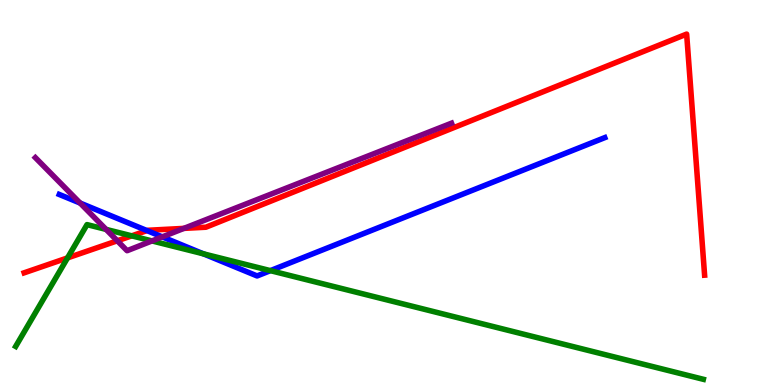[{'lines': ['blue', 'red'], 'intersections': [{'x': 1.9, 'y': 4.01}]}, {'lines': ['green', 'red'], 'intersections': [{'x': 0.871, 'y': 3.3}, {'x': 1.7, 'y': 3.87}]}, {'lines': ['purple', 'red'], 'intersections': [{'x': 1.51, 'y': 3.75}, {'x': 2.37, 'y': 4.07}]}, {'lines': ['blue', 'green'], 'intersections': [{'x': 2.62, 'y': 3.41}, {'x': 3.49, 'y': 2.97}]}, {'lines': ['blue', 'purple'], 'intersections': [{'x': 1.03, 'y': 4.73}, {'x': 2.09, 'y': 3.85}]}, {'lines': ['green', 'purple'], 'intersections': [{'x': 1.37, 'y': 4.04}, {'x': 1.96, 'y': 3.74}]}]